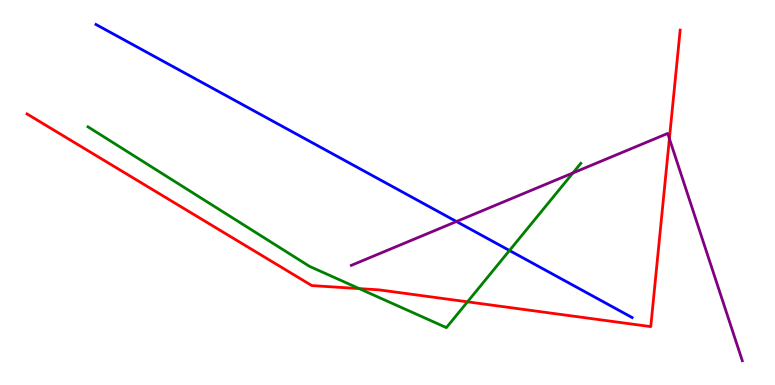[{'lines': ['blue', 'red'], 'intersections': []}, {'lines': ['green', 'red'], 'intersections': [{'x': 4.63, 'y': 2.5}, {'x': 6.03, 'y': 2.16}]}, {'lines': ['purple', 'red'], 'intersections': [{'x': 8.64, 'y': 6.4}]}, {'lines': ['blue', 'green'], 'intersections': [{'x': 6.57, 'y': 3.49}]}, {'lines': ['blue', 'purple'], 'intersections': [{'x': 5.89, 'y': 4.25}]}, {'lines': ['green', 'purple'], 'intersections': [{'x': 7.39, 'y': 5.51}]}]